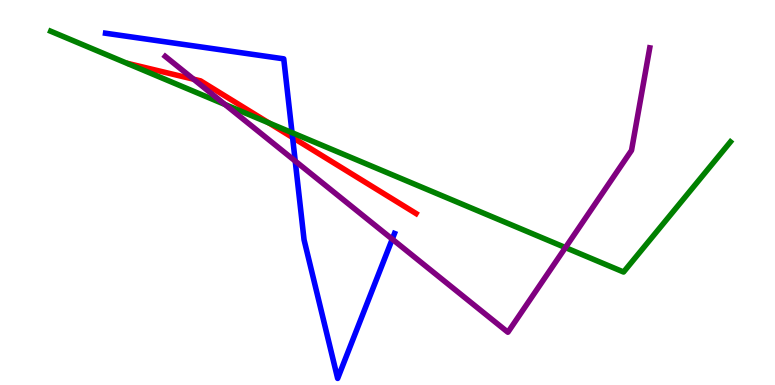[{'lines': ['blue', 'red'], 'intersections': [{'x': 3.78, 'y': 6.43}]}, {'lines': ['green', 'red'], 'intersections': [{'x': 3.47, 'y': 6.81}]}, {'lines': ['purple', 'red'], 'intersections': [{'x': 2.5, 'y': 7.94}]}, {'lines': ['blue', 'green'], 'intersections': [{'x': 3.77, 'y': 6.55}]}, {'lines': ['blue', 'purple'], 'intersections': [{'x': 3.81, 'y': 5.82}, {'x': 5.06, 'y': 3.79}]}, {'lines': ['green', 'purple'], 'intersections': [{'x': 2.9, 'y': 7.29}, {'x': 7.3, 'y': 3.57}]}]